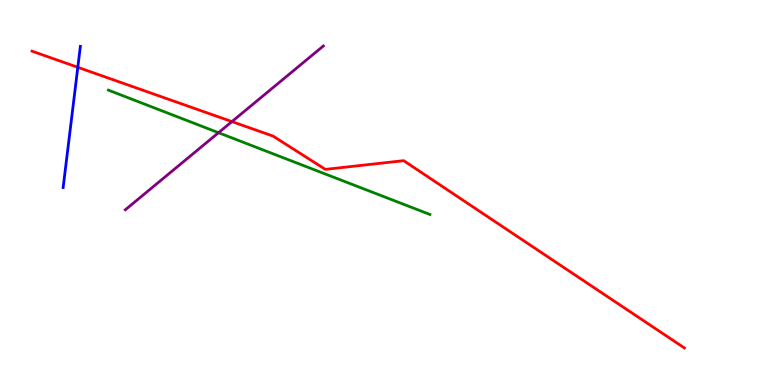[{'lines': ['blue', 'red'], 'intersections': [{'x': 1.0, 'y': 8.25}]}, {'lines': ['green', 'red'], 'intersections': []}, {'lines': ['purple', 'red'], 'intersections': [{'x': 2.99, 'y': 6.84}]}, {'lines': ['blue', 'green'], 'intersections': []}, {'lines': ['blue', 'purple'], 'intersections': []}, {'lines': ['green', 'purple'], 'intersections': [{'x': 2.82, 'y': 6.55}]}]